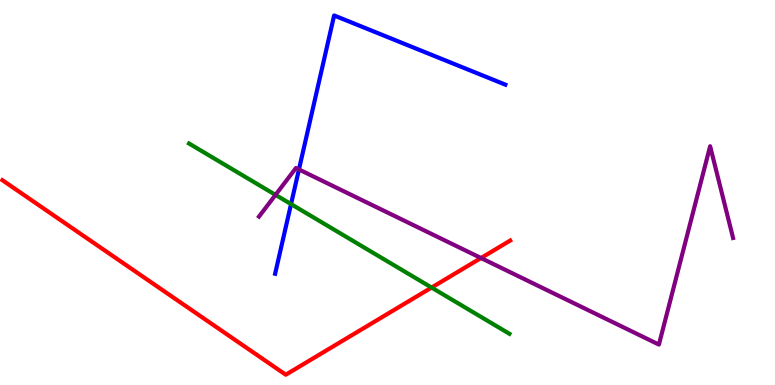[{'lines': ['blue', 'red'], 'intersections': []}, {'lines': ['green', 'red'], 'intersections': [{'x': 5.57, 'y': 2.53}]}, {'lines': ['purple', 'red'], 'intersections': [{'x': 6.21, 'y': 3.3}]}, {'lines': ['blue', 'green'], 'intersections': [{'x': 3.76, 'y': 4.7}]}, {'lines': ['blue', 'purple'], 'intersections': [{'x': 3.86, 'y': 5.6}]}, {'lines': ['green', 'purple'], 'intersections': [{'x': 3.56, 'y': 4.94}]}]